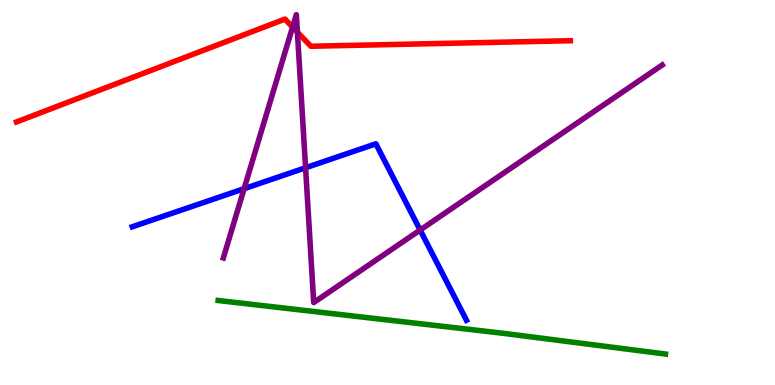[{'lines': ['blue', 'red'], 'intersections': []}, {'lines': ['green', 'red'], 'intersections': []}, {'lines': ['purple', 'red'], 'intersections': [{'x': 3.78, 'y': 9.3}, {'x': 3.84, 'y': 9.16}]}, {'lines': ['blue', 'green'], 'intersections': []}, {'lines': ['blue', 'purple'], 'intersections': [{'x': 3.15, 'y': 5.1}, {'x': 3.94, 'y': 5.64}, {'x': 5.42, 'y': 4.03}]}, {'lines': ['green', 'purple'], 'intersections': []}]